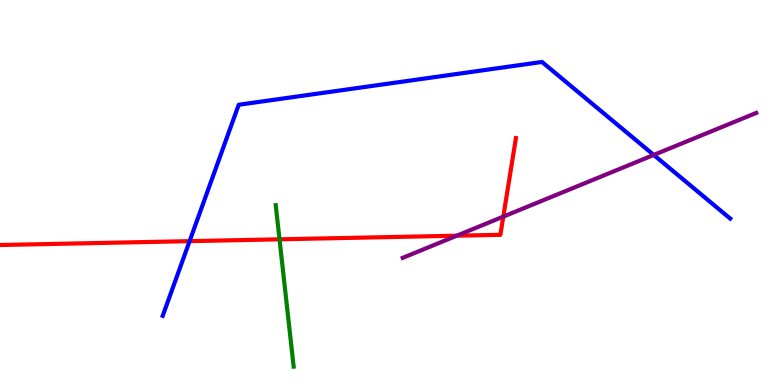[{'lines': ['blue', 'red'], 'intersections': [{'x': 2.45, 'y': 3.74}]}, {'lines': ['green', 'red'], 'intersections': [{'x': 3.61, 'y': 3.78}]}, {'lines': ['purple', 'red'], 'intersections': [{'x': 5.89, 'y': 3.88}, {'x': 6.49, 'y': 4.37}]}, {'lines': ['blue', 'green'], 'intersections': []}, {'lines': ['blue', 'purple'], 'intersections': [{'x': 8.44, 'y': 5.98}]}, {'lines': ['green', 'purple'], 'intersections': []}]